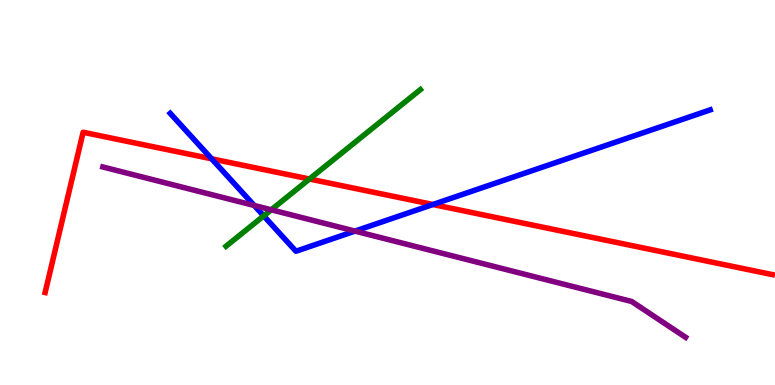[{'lines': ['blue', 'red'], 'intersections': [{'x': 2.73, 'y': 5.87}, {'x': 5.59, 'y': 4.69}]}, {'lines': ['green', 'red'], 'intersections': [{'x': 3.99, 'y': 5.35}]}, {'lines': ['purple', 'red'], 'intersections': []}, {'lines': ['blue', 'green'], 'intersections': [{'x': 3.4, 'y': 4.39}]}, {'lines': ['blue', 'purple'], 'intersections': [{'x': 3.28, 'y': 4.66}, {'x': 4.58, 'y': 4.0}]}, {'lines': ['green', 'purple'], 'intersections': [{'x': 3.5, 'y': 4.55}]}]